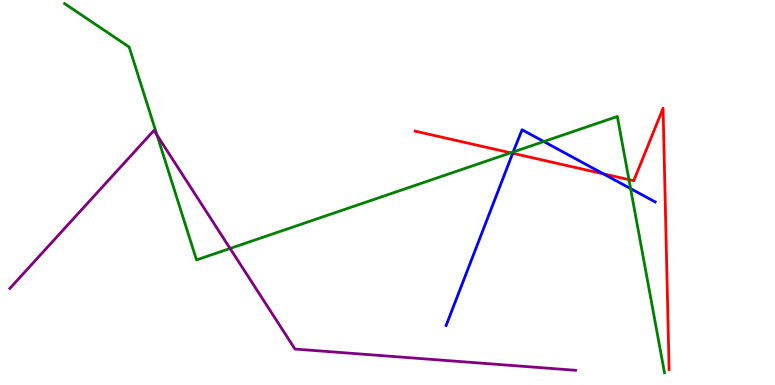[{'lines': ['blue', 'red'], 'intersections': [{'x': 6.62, 'y': 6.02}, {'x': 7.79, 'y': 5.48}]}, {'lines': ['green', 'red'], 'intersections': [{'x': 6.59, 'y': 6.03}, {'x': 8.12, 'y': 5.33}]}, {'lines': ['purple', 'red'], 'intersections': []}, {'lines': ['blue', 'green'], 'intersections': [{'x': 6.62, 'y': 6.05}, {'x': 7.02, 'y': 6.32}, {'x': 8.14, 'y': 5.1}]}, {'lines': ['blue', 'purple'], 'intersections': []}, {'lines': ['green', 'purple'], 'intersections': [{'x': 2.03, 'y': 6.49}, {'x': 2.97, 'y': 3.55}]}]